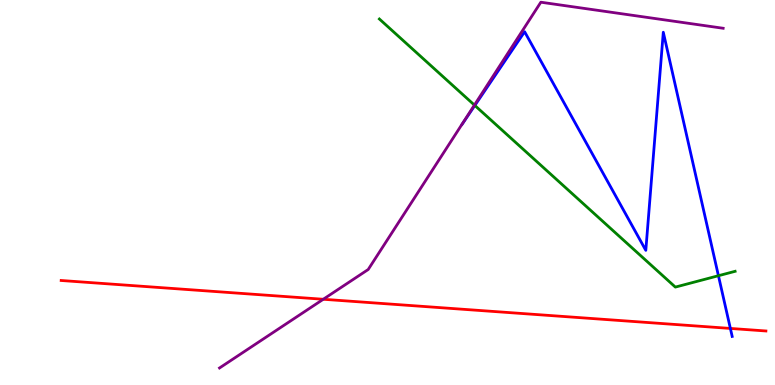[{'lines': ['blue', 'red'], 'intersections': [{'x': 9.42, 'y': 1.47}]}, {'lines': ['green', 'red'], 'intersections': []}, {'lines': ['purple', 'red'], 'intersections': [{'x': 4.17, 'y': 2.23}]}, {'lines': ['blue', 'green'], 'intersections': [{'x': 6.13, 'y': 7.26}, {'x': 9.27, 'y': 2.84}]}, {'lines': ['blue', 'purple'], 'intersections': []}, {'lines': ['green', 'purple'], 'intersections': [{'x': 6.12, 'y': 7.27}]}]